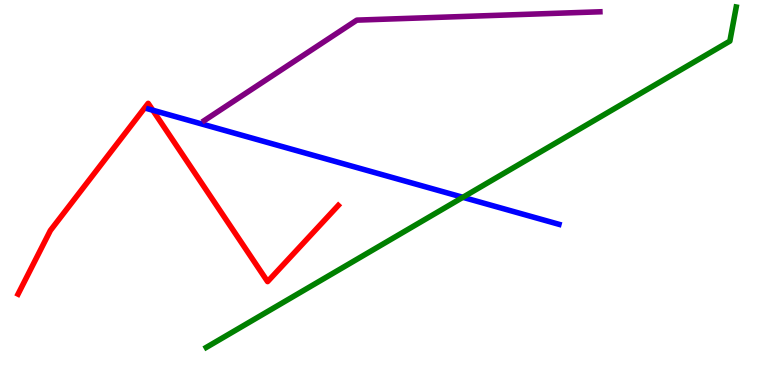[{'lines': ['blue', 'red'], 'intersections': [{'x': 1.97, 'y': 7.14}]}, {'lines': ['green', 'red'], 'intersections': []}, {'lines': ['purple', 'red'], 'intersections': []}, {'lines': ['blue', 'green'], 'intersections': [{'x': 5.97, 'y': 4.88}]}, {'lines': ['blue', 'purple'], 'intersections': []}, {'lines': ['green', 'purple'], 'intersections': []}]